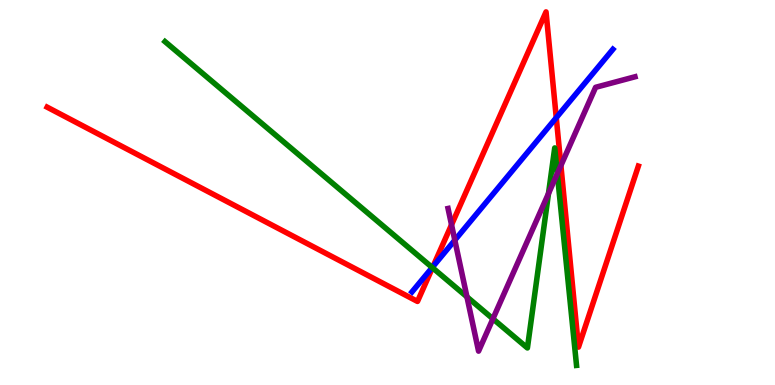[{'lines': ['blue', 'red'], 'intersections': [{'x': 5.59, 'y': 3.08}, {'x': 7.18, 'y': 6.94}]}, {'lines': ['green', 'red'], 'intersections': [{'x': 5.58, 'y': 3.05}]}, {'lines': ['purple', 'red'], 'intersections': [{'x': 5.83, 'y': 4.16}, {'x': 7.24, 'y': 5.7}]}, {'lines': ['blue', 'green'], 'intersections': [{'x': 5.58, 'y': 3.05}]}, {'lines': ['blue', 'purple'], 'intersections': [{'x': 5.87, 'y': 3.76}]}, {'lines': ['green', 'purple'], 'intersections': [{'x': 6.03, 'y': 2.29}, {'x': 6.36, 'y': 1.72}, {'x': 7.08, 'y': 4.97}, {'x': 7.19, 'y': 5.49}]}]